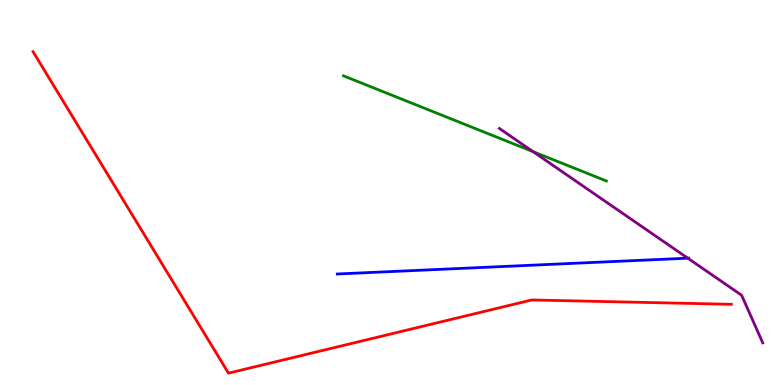[{'lines': ['blue', 'red'], 'intersections': []}, {'lines': ['green', 'red'], 'intersections': []}, {'lines': ['purple', 'red'], 'intersections': []}, {'lines': ['blue', 'green'], 'intersections': []}, {'lines': ['blue', 'purple'], 'intersections': [{'x': 8.87, 'y': 3.29}]}, {'lines': ['green', 'purple'], 'intersections': [{'x': 6.88, 'y': 6.06}]}]